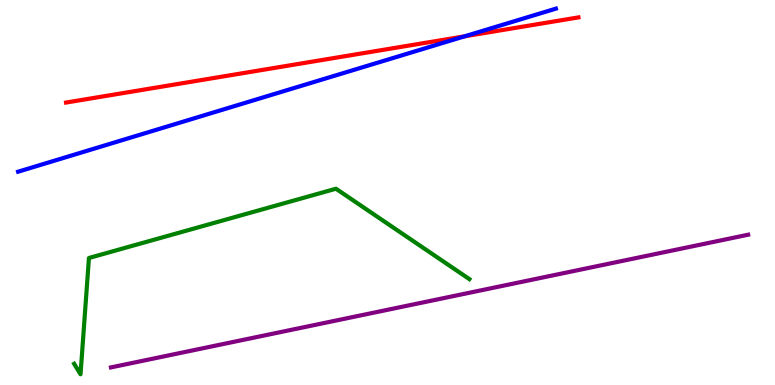[{'lines': ['blue', 'red'], 'intersections': [{'x': 6.0, 'y': 9.06}]}, {'lines': ['green', 'red'], 'intersections': []}, {'lines': ['purple', 'red'], 'intersections': []}, {'lines': ['blue', 'green'], 'intersections': []}, {'lines': ['blue', 'purple'], 'intersections': []}, {'lines': ['green', 'purple'], 'intersections': []}]